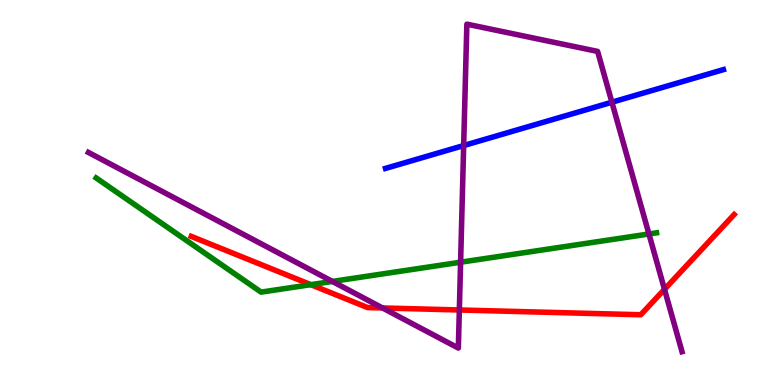[{'lines': ['blue', 'red'], 'intersections': []}, {'lines': ['green', 'red'], 'intersections': [{'x': 4.01, 'y': 2.61}]}, {'lines': ['purple', 'red'], 'intersections': [{'x': 4.94, 'y': 2.0}, {'x': 5.93, 'y': 1.95}, {'x': 8.57, 'y': 2.49}]}, {'lines': ['blue', 'green'], 'intersections': []}, {'lines': ['blue', 'purple'], 'intersections': [{'x': 5.98, 'y': 6.22}, {'x': 7.9, 'y': 7.34}]}, {'lines': ['green', 'purple'], 'intersections': [{'x': 4.29, 'y': 2.69}, {'x': 5.94, 'y': 3.19}, {'x': 8.37, 'y': 3.92}]}]